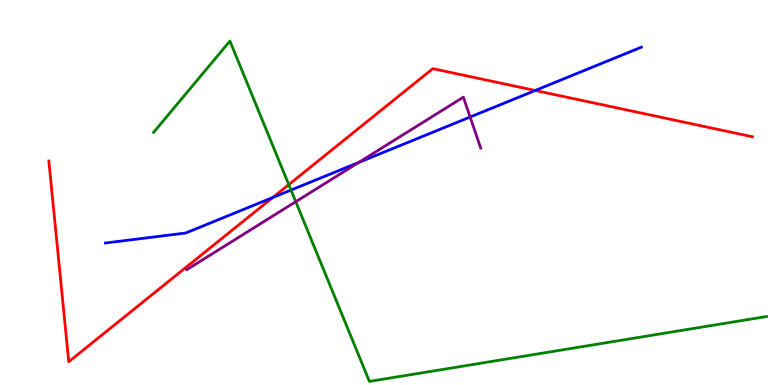[{'lines': ['blue', 'red'], 'intersections': [{'x': 3.52, 'y': 4.87}, {'x': 6.91, 'y': 7.65}]}, {'lines': ['green', 'red'], 'intersections': [{'x': 3.73, 'y': 5.2}]}, {'lines': ['purple', 'red'], 'intersections': []}, {'lines': ['blue', 'green'], 'intersections': [{'x': 3.75, 'y': 5.06}]}, {'lines': ['blue', 'purple'], 'intersections': [{'x': 4.63, 'y': 5.78}, {'x': 6.07, 'y': 6.96}]}, {'lines': ['green', 'purple'], 'intersections': [{'x': 3.82, 'y': 4.76}]}]